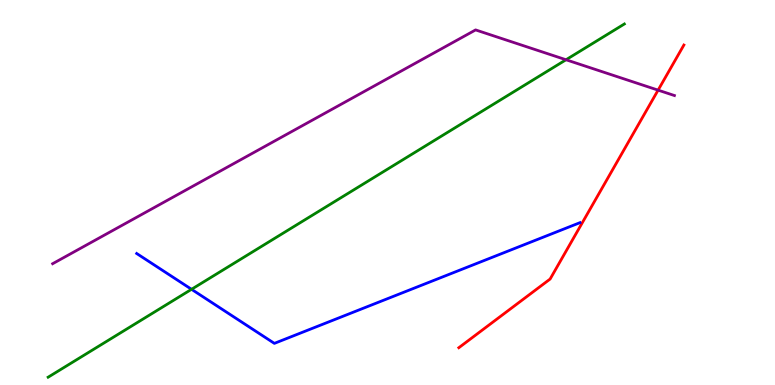[{'lines': ['blue', 'red'], 'intersections': []}, {'lines': ['green', 'red'], 'intersections': []}, {'lines': ['purple', 'red'], 'intersections': [{'x': 8.49, 'y': 7.66}]}, {'lines': ['blue', 'green'], 'intersections': [{'x': 2.47, 'y': 2.49}]}, {'lines': ['blue', 'purple'], 'intersections': []}, {'lines': ['green', 'purple'], 'intersections': [{'x': 7.3, 'y': 8.45}]}]